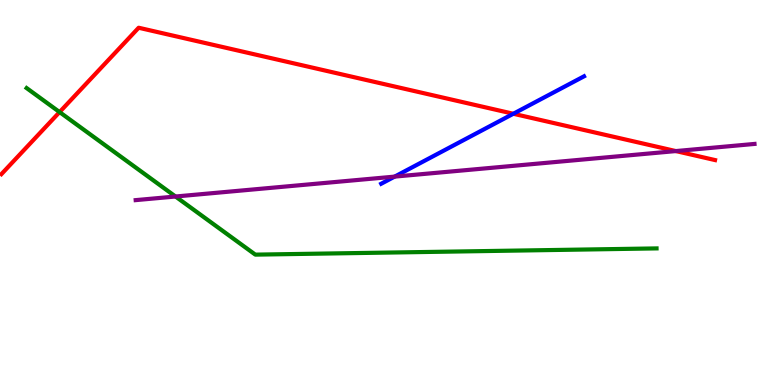[{'lines': ['blue', 'red'], 'intersections': [{'x': 6.62, 'y': 7.05}]}, {'lines': ['green', 'red'], 'intersections': [{'x': 0.769, 'y': 7.09}]}, {'lines': ['purple', 'red'], 'intersections': [{'x': 8.72, 'y': 6.08}]}, {'lines': ['blue', 'green'], 'intersections': []}, {'lines': ['blue', 'purple'], 'intersections': [{'x': 5.09, 'y': 5.41}]}, {'lines': ['green', 'purple'], 'intersections': [{'x': 2.26, 'y': 4.9}]}]